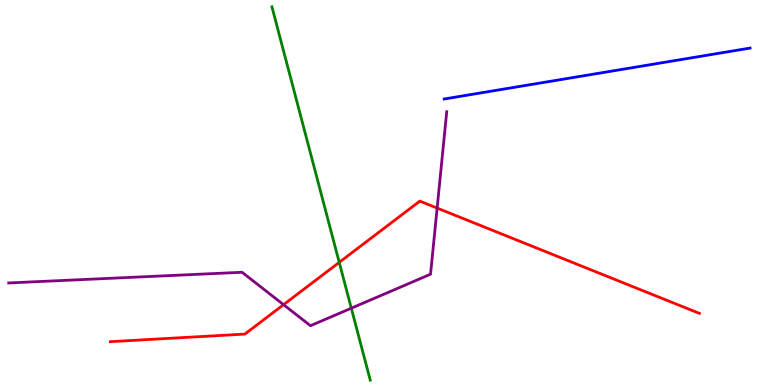[{'lines': ['blue', 'red'], 'intersections': []}, {'lines': ['green', 'red'], 'intersections': [{'x': 4.38, 'y': 3.19}]}, {'lines': ['purple', 'red'], 'intersections': [{'x': 3.66, 'y': 2.09}, {'x': 5.64, 'y': 4.6}]}, {'lines': ['blue', 'green'], 'intersections': []}, {'lines': ['blue', 'purple'], 'intersections': []}, {'lines': ['green', 'purple'], 'intersections': [{'x': 4.53, 'y': 1.99}]}]